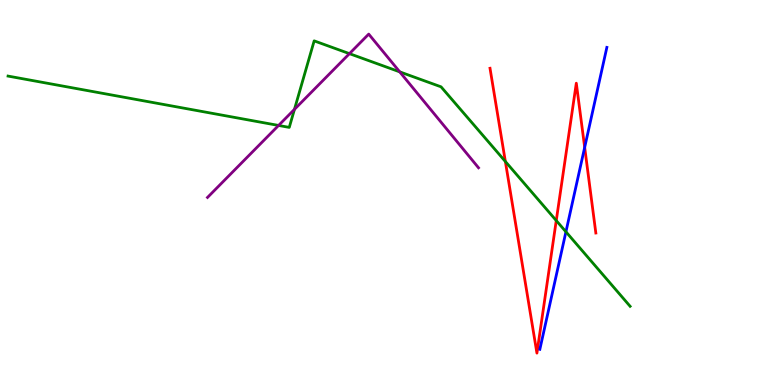[{'lines': ['blue', 'red'], 'intersections': [{'x': 7.54, 'y': 6.17}]}, {'lines': ['green', 'red'], 'intersections': [{'x': 6.52, 'y': 5.81}, {'x': 7.18, 'y': 4.27}]}, {'lines': ['purple', 'red'], 'intersections': []}, {'lines': ['blue', 'green'], 'intersections': [{'x': 7.3, 'y': 3.98}]}, {'lines': ['blue', 'purple'], 'intersections': []}, {'lines': ['green', 'purple'], 'intersections': [{'x': 3.59, 'y': 6.74}, {'x': 3.8, 'y': 7.16}, {'x': 4.51, 'y': 8.61}, {'x': 5.16, 'y': 8.13}]}]